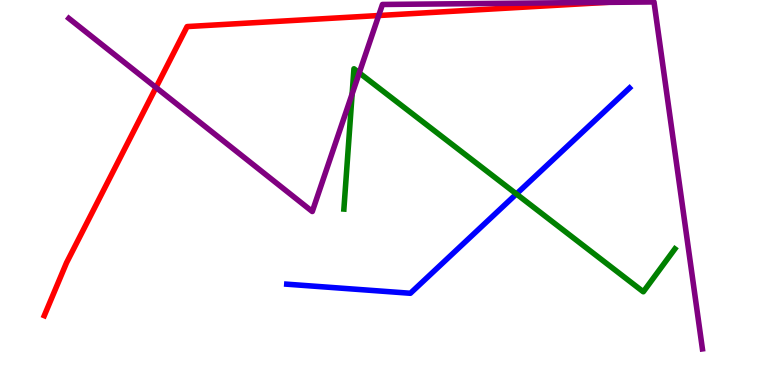[{'lines': ['blue', 'red'], 'intersections': []}, {'lines': ['green', 'red'], 'intersections': []}, {'lines': ['purple', 'red'], 'intersections': [{'x': 2.01, 'y': 7.73}, {'x': 4.89, 'y': 9.6}, {'x': 7.83, 'y': 9.94}]}, {'lines': ['blue', 'green'], 'intersections': [{'x': 6.66, 'y': 4.96}]}, {'lines': ['blue', 'purple'], 'intersections': []}, {'lines': ['green', 'purple'], 'intersections': [{'x': 4.54, 'y': 7.56}, {'x': 4.64, 'y': 8.11}]}]